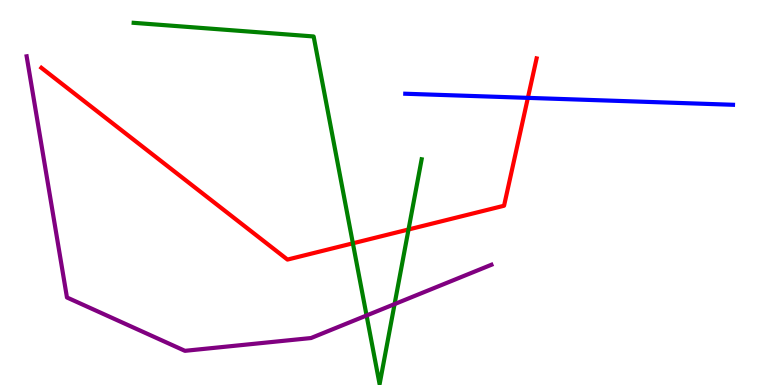[{'lines': ['blue', 'red'], 'intersections': [{'x': 6.81, 'y': 7.46}]}, {'lines': ['green', 'red'], 'intersections': [{'x': 4.55, 'y': 3.68}, {'x': 5.27, 'y': 4.04}]}, {'lines': ['purple', 'red'], 'intersections': []}, {'lines': ['blue', 'green'], 'intersections': []}, {'lines': ['blue', 'purple'], 'intersections': []}, {'lines': ['green', 'purple'], 'intersections': [{'x': 4.73, 'y': 1.81}, {'x': 5.09, 'y': 2.1}]}]